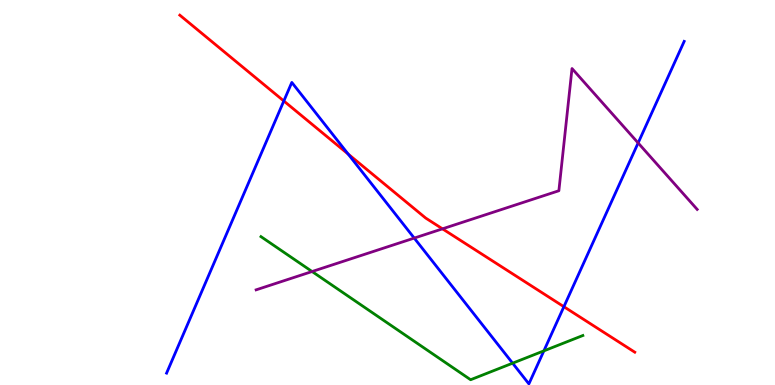[{'lines': ['blue', 'red'], 'intersections': [{'x': 3.66, 'y': 7.38}, {'x': 4.49, 'y': 6.0}, {'x': 7.28, 'y': 2.03}]}, {'lines': ['green', 'red'], 'intersections': []}, {'lines': ['purple', 'red'], 'intersections': [{'x': 5.71, 'y': 4.06}]}, {'lines': ['blue', 'green'], 'intersections': [{'x': 6.61, 'y': 0.567}, {'x': 7.02, 'y': 0.886}]}, {'lines': ['blue', 'purple'], 'intersections': [{'x': 5.34, 'y': 3.82}, {'x': 8.23, 'y': 6.29}]}, {'lines': ['green', 'purple'], 'intersections': [{'x': 4.03, 'y': 2.95}]}]